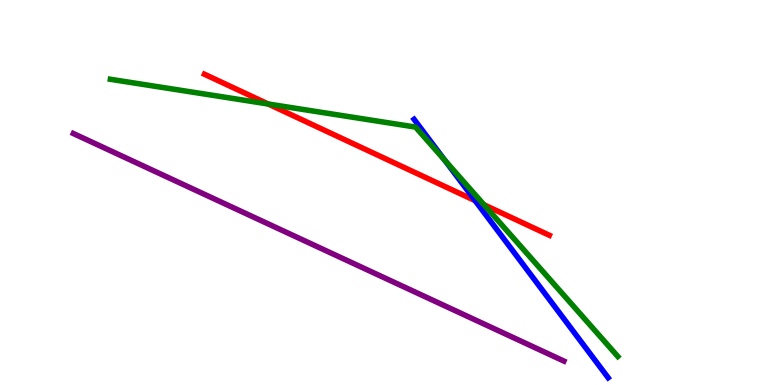[{'lines': ['blue', 'red'], 'intersections': [{'x': 6.13, 'y': 4.79}]}, {'lines': ['green', 'red'], 'intersections': [{'x': 3.46, 'y': 7.3}, {'x': 6.25, 'y': 4.68}]}, {'lines': ['purple', 'red'], 'intersections': []}, {'lines': ['blue', 'green'], 'intersections': [{'x': 5.74, 'y': 5.83}]}, {'lines': ['blue', 'purple'], 'intersections': []}, {'lines': ['green', 'purple'], 'intersections': []}]